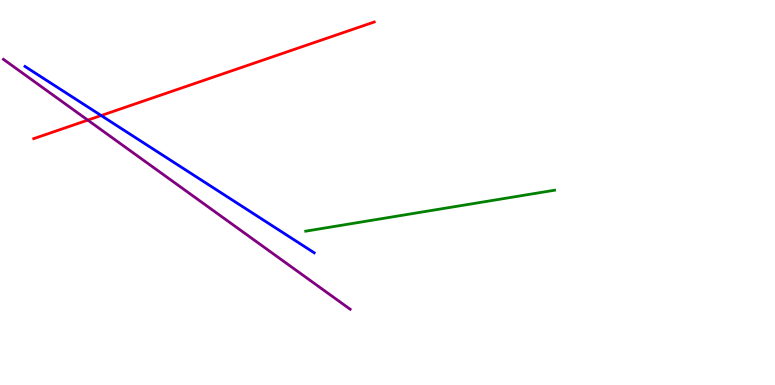[{'lines': ['blue', 'red'], 'intersections': [{'x': 1.31, 'y': 7.0}]}, {'lines': ['green', 'red'], 'intersections': []}, {'lines': ['purple', 'red'], 'intersections': [{'x': 1.13, 'y': 6.88}]}, {'lines': ['blue', 'green'], 'intersections': []}, {'lines': ['blue', 'purple'], 'intersections': []}, {'lines': ['green', 'purple'], 'intersections': []}]